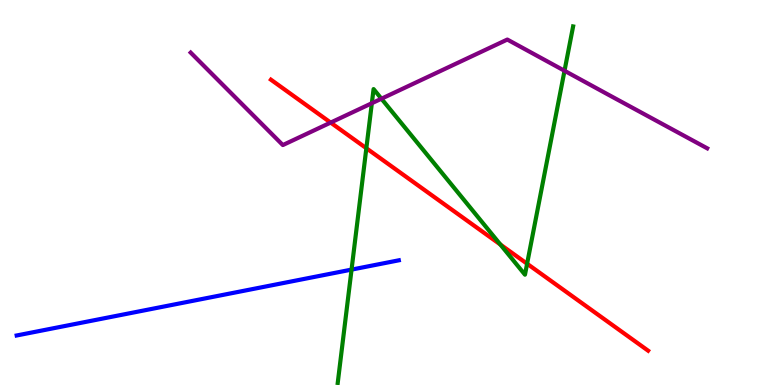[{'lines': ['blue', 'red'], 'intersections': []}, {'lines': ['green', 'red'], 'intersections': [{'x': 4.73, 'y': 6.15}, {'x': 6.46, 'y': 3.65}, {'x': 6.8, 'y': 3.15}]}, {'lines': ['purple', 'red'], 'intersections': [{'x': 4.27, 'y': 6.82}]}, {'lines': ['blue', 'green'], 'intersections': [{'x': 4.54, 'y': 3.0}]}, {'lines': ['blue', 'purple'], 'intersections': []}, {'lines': ['green', 'purple'], 'intersections': [{'x': 4.8, 'y': 7.32}, {'x': 4.92, 'y': 7.44}, {'x': 7.28, 'y': 8.16}]}]